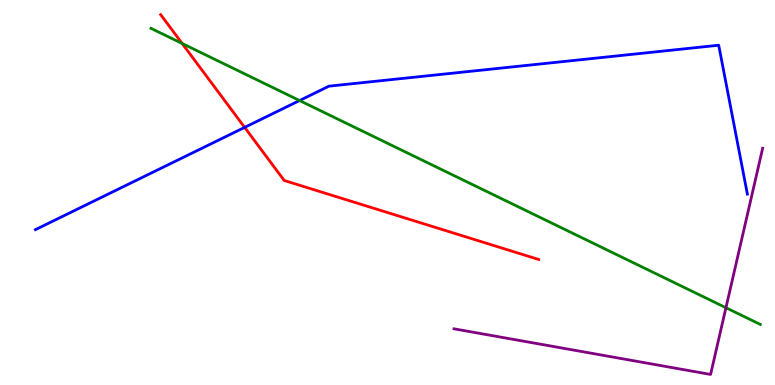[{'lines': ['blue', 'red'], 'intersections': [{'x': 3.16, 'y': 6.69}]}, {'lines': ['green', 'red'], 'intersections': [{'x': 2.35, 'y': 8.87}]}, {'lines': ['purple', 'red'], 'intersections': []}, {'lines': ['blue', 'green'], 'intersections': [{'x': 3.87, 'y': 7.39}]}, {'lines': ['blue', 'purple'], 'intersections': []}, {'lines': ['green', 'purple'], 'intersections': [{'x': 9.37, 'y': 2.01}]}]